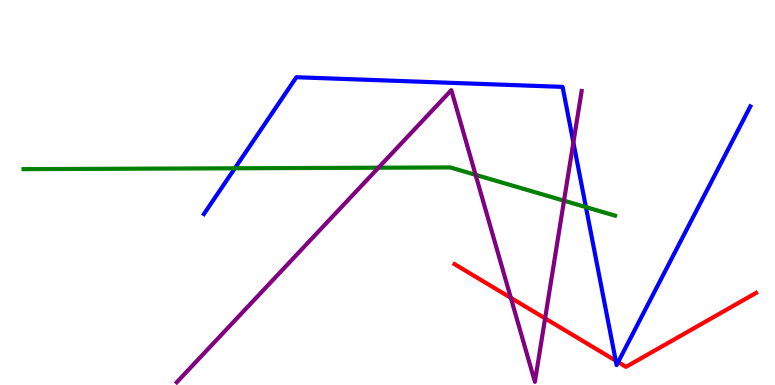[{'lines': ['blue', 'red'], 'intersections': [{'x': 7.94, 'y': 0.631}, {'x': 7.98, 'y': 0.594}]}, {'lines': ['green', 'red'], 'intersections': []}, {'lines': ['purple', 'red'], 'intersections': [{'x': 6.59, 'y': 2.26}, {'x': 7.03, 'y': 1.73}]}, {'lines': ['blue', 'green'], 'intersections': [{'x': 3.03, 'y': 5.63}, {'x': 7.56, 'y': 4.62}]}, {'lines': ['blue', 'purple'], 'intersections': [{'x': 7.4, 'y': 6.3}]}, {'lines': ['green', 'purple'], 'intersections': [{'x': 4.88, 'y': 5.64}, {'x': 6.14, 'y': 5.46}, {'x': 7.28, 'y': 4.79}]}]